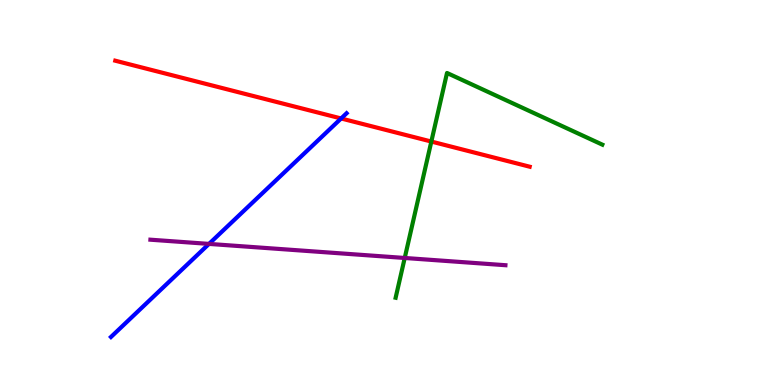[{'lines': ['blue', 'red'], 'intersections': [{'x': 4.4, 'y': 6.92}]}, {'lines': ['green', 'red'], 'intersections': [{'x': 5.57, 'y': 6.32}]}, {'lines': ['purple', 'red'], 'intersections': []}, {'lines': ['blue', 'green'], 'intersections': []}, {'lines': ['blue', 'purple'], 'intersections': [{'x': 2.7, 'y': 3.66}]}, {'lines': ['green', 'purple'], 'intersections': [{'x': 5.22, 'y': 3.3}]}]